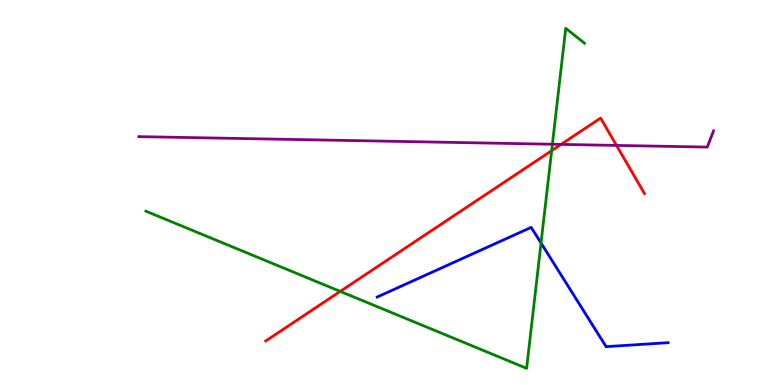[{'lines': ['blue', 'red'], 'intersections': []}, {'lines': ['green', 'red'], 'intersections': [{'x': 4.39, 'y': 2.43}, {'x': 7.12, 'y': 6.09}]}, {'lines': ['purple', 'red'], 'intersections': [{'x': 7.24, 'y': 6.25}, {'x': 7.95, 'y': 6.22}]}, {'lines': ['blue', 'green'], 'intersections': [{'x': 6.98, 'y': 3.69}]}, {'lines': ['blue', 'purple'], 'intersections': []}, {'lines': ['green', 'purple'], 'intersections': [{'x': 7.13, 'y': 6.25}]}]